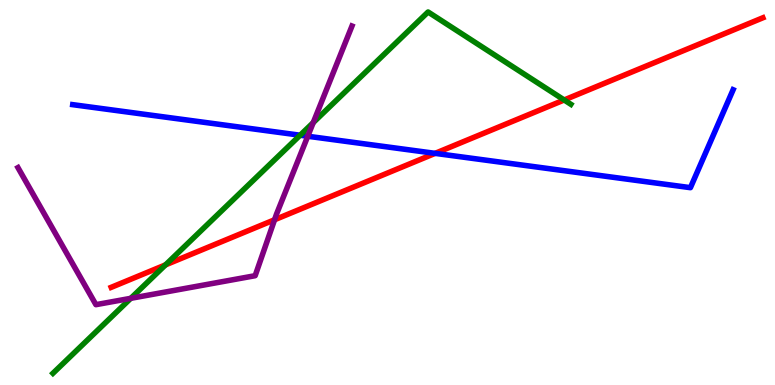[{'lines': ['blue', 'red'], 'intersections': [{'x': 5.61, 'y': 6.02}]}, {'lines': ['green', 'red'], 'intersections': [{'x': 2.14, 'y': 3.12}, {'x': 7.28, 'y': 7.4}]}, {'lines': ['purple', 'red'], 'intersections': [{'x': 3.54, 'y': 4.29}]}, {'lines': ['blue', 'green'], 'intersections': [{'x': 3.87, 'y': 6.49}]}, {'lines': ['blue', 'purple'], 'intersections': [{'x': 3.97, 'y': 6.46}]}, {'lines': ['green', 'purple'], 'intersections': [{'x': 1.69, 'y': 2.25}, {'x': 4.04, 'y': 6.82}]}]